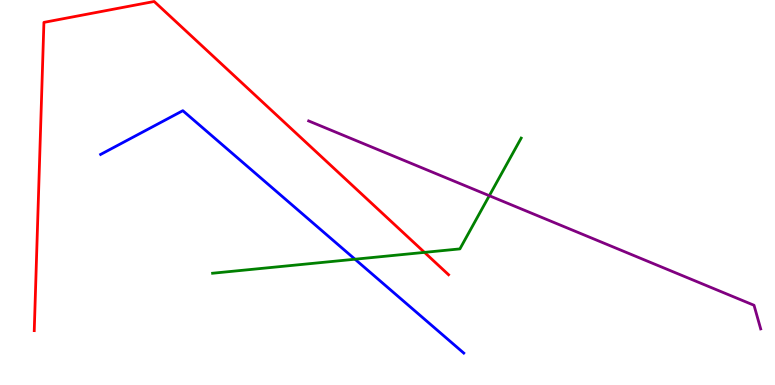[{'lines': ['blue', 'red'], 'intersections': []}, {'lines': ['green', 'red'], 'intersections': [{'x': 5.48, 'y': 3.44}]}, {'lines': ['purple', 'red'], 'intersections': []}, {'lines': ['blue', 'green'], 'intersections': [{'x': 4.58, 'y': 3.27}]}, {'lines': ['blue', 'purple'], 'intersections': []}, {'lines': ['green', 'purple'], 'intersections': [{'x': 6.31, 'y': 4.92}]}]